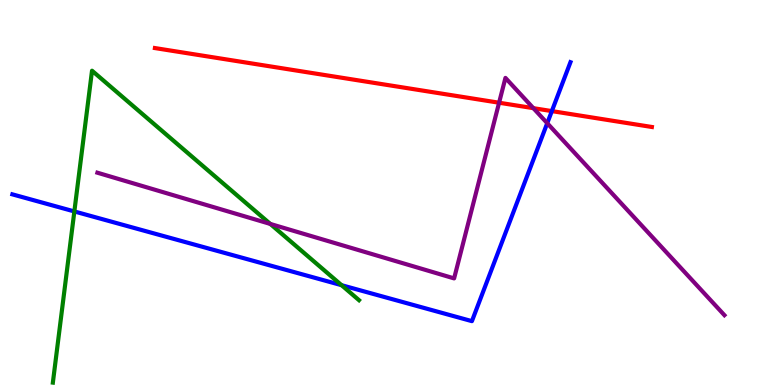[{'lines': ['blue', 'red'], 'intersections': [{'x': 7.12, 'y': 7.11}]}, {'lines': ['green', 'red'], 'intersections': []}, {'lines': ['purple', 'red'], 'intersections': [{'x': 6.44, 'y': 7.33}, {'x': 6.88, 'y': 7.19}]}, {'lines': ['blue', 'green'], 'intersections': [{'x': 0.959, 'y': 4.51}, {'x': 4.41, 'y': 2.59}]}, {'lines': ['blue', 'purple'], 'intersections': [{'x': 7.06, 'y': 6.8}]}, {'lines': ['green', 'purple'], 'intersections': [{'x': 3.49, 'y': 4.18}]}]